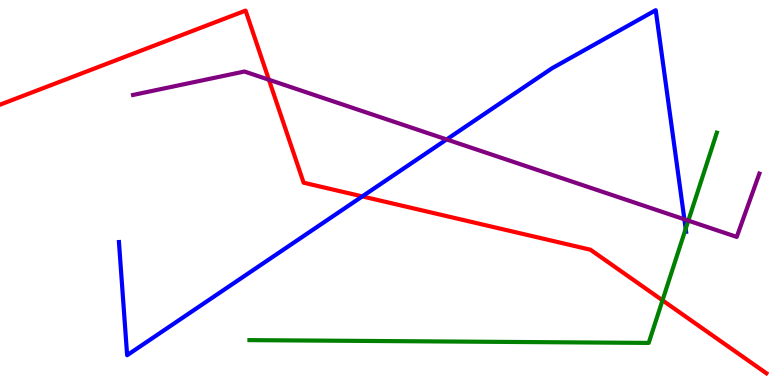[{'lines': ['blue', 'red'], 'intersections': [{'x': 4.67, 'y': 4.9}]}, {'lines': ['green', 'red'], 'intersections': [{'x': 8.55, 'y': 2.2}]}, {'lines': ['purple', 'red'], 'intersections': [{'x': 3.47, 'y': 7.93}]}, {'lines': ['blue', 'green'], 'intersections': [{'x': 8.85, 'y': 4.06}]}, {'lines': ['blue', 'purple'], 'intersections': [{'x': 5.76, 'y': 6.38}, {'x': 8.83, 'y': 4.3}]}, {'lines': ['green', 'purple'], 'intersections': [{'x': 8.88, 'y': 4.27}]}]